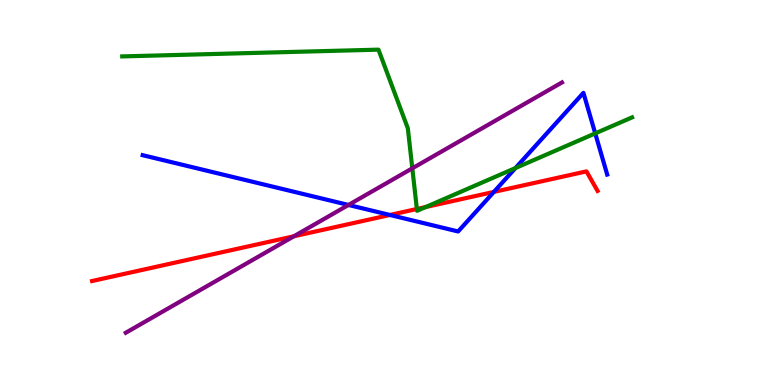[{'lines': ['blue', 'red'], 'intersections': [{'x': 5.03, 'y': 4.42}, {'x': 6.37, 'y': 5.02}]}, {'lines': ['green', 'red'], 'intersections': [{'x': 5.38, 'y': 4.57}, {'x': 5.49, 'y': 4.62}]}, {'lines': ['purple', 'red'], 'intersections': [{'x': 3.79, 'y': 3.86}]}, {'lines': ['blue', 'green'], 'intersections': [{'x': 6.65, 'y': 5.64}, {'x': 7.68, 'y': 6.54}]}, {'lines': ['blue', 'purple'], 'intersections': [{'x': 4.5, 'y': 4.68}]}, {'lines': ['green', 'purple'], 'intersections': [{'x': 5.32, 'y': 5.63}]}]